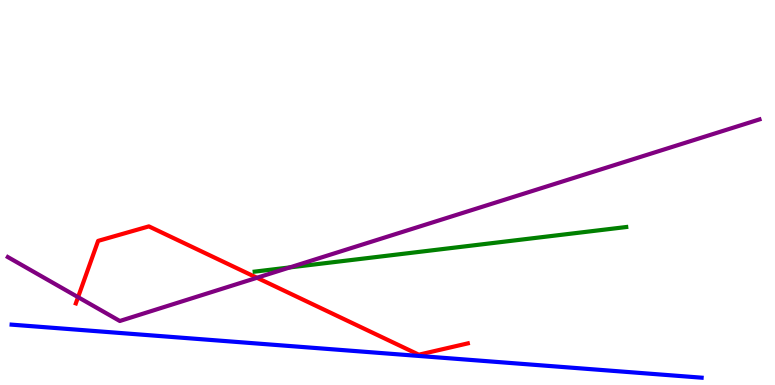[{'lines': ['blue', 'red'], 'intersections': []}, {'lines': ['green', 'red'], 'intersections': []}, {'lines': ['purple', 'red'], 'intersections': [{'x': 1.01, 'y': 2.28}, {'x': 3.32, 'y': 2.79}]}, {'lines': ['blue', 'green'], 'intersections': []}, {'lines': ['blue', 'purple'], 'intersections': []}, {'lines': ['green', 'purple'], 'intersections': [{'x': 3.74, 'y': 3.05}]}]